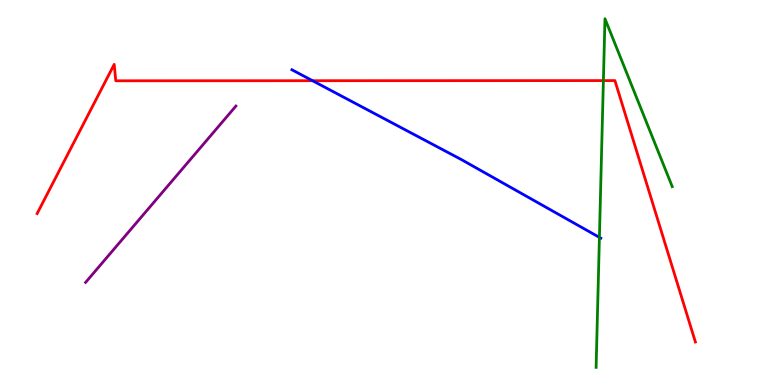[{'lines': ['blue', 'red'], 'intersections': [{'x': 4.03, 'y': 7.9}]}, {'lines': ['green', 'red'], 'intersections': [{'x': 7.79, 'y': 7.91}]}, {'lines': ['purple', 'red'], 'intersections': []}, {'lines': ['blue', 'green'], 'intersections': [{'x': 7.73, 'y': 3.83}]}, {'lines': ['blue', 'purple'], 'intersections': []}, {'lines': ['green', 'purple'], 'intersections': []}]